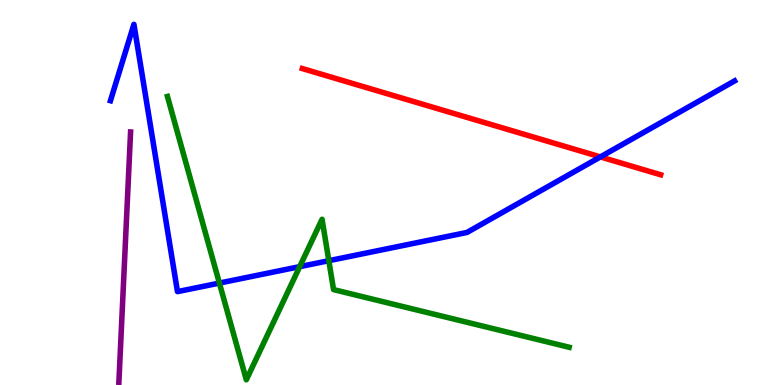[{'lines': ['blue', 'red'], 'intersections': [{'x': 7.75, 'y': 5.92}]}, {'lines': ['green', 'red'], 'intersections': []}, {'lines': ['purple', 'red'], 'intersections': []}, {'lines': ['blue', 'green'], 'intersections': [{'x': 2.83, 'y': 2.65}, {'x': 3.87, 'y': 3.07}, {'x': 4.24, 'y': 3.23}]}, {'lines': ['blue', 'purple'], 'intersections': []}, {'lines': ['green', 'purple'], 'intersections': []}]